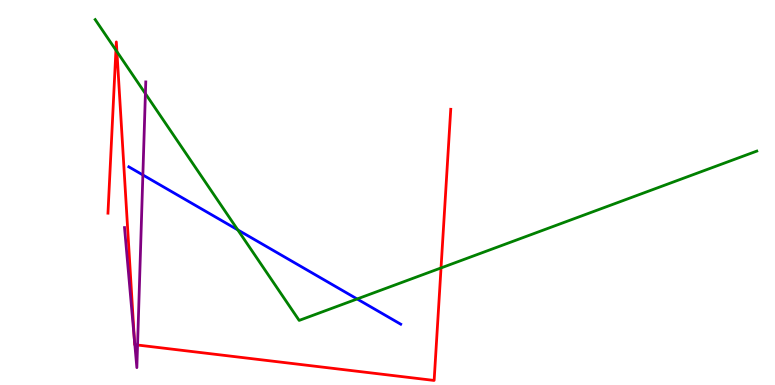[{'lines': ['blue', 'red'], 'intersections': []}, {'lines': ['green', 'red'], 'intersections': [{'x': 1.5, 'y': 8.7}, {'x': 1.51, 'y': 8.66}, {'x': 5.69, 'y': 3.04}]}, {'lines': ['purple', 'red'], 'intersections': [{'x': 1.73, 'y': 1.19}, {'x': 1.74, 'y': 1.05}, {'x': 1.77, 'y': 1.04}]}, {'lines': ['blue', 'green'], 'intersections': [{'x': 3.07, 'y': 4.03}, {'x': 4.61, 'y': 2.23}]}, {'lines': ['blue', 'purple'], 'intersections': [{'x': 1.84, 'y': 5.46}]}, {'lines': ['green', 'purple'], 'intersections': [{'x': 1.88, 'y': 7.57}]}]